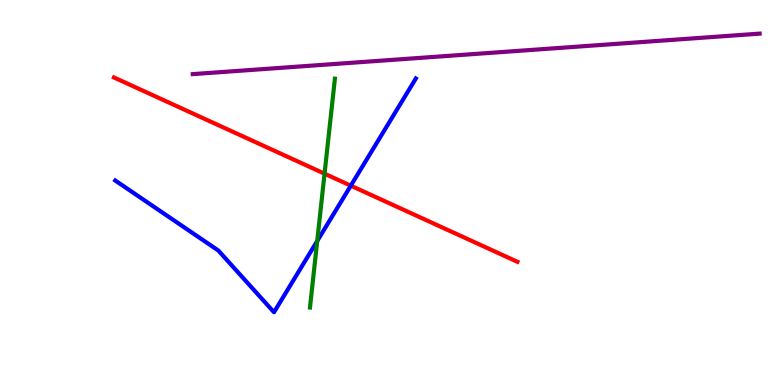[{'lines': ['blue', 'red'], 'intersections': [{'x': 4.53, 'y': 5.18}]}, {'lines': ['green', 'red'], 'intersections': [{'x': 4.19, 'y': 5.49}]}, {'lines': ['purple', 'red'], 'intersections': []}, {'lines': ['blue', 'green'], 'intersections': [{'x': 4.09, 'y': 3.74}]}, {'lines': ['blue', 'purple'], 'intersections': []}, {'lines': ['green', 'purple'], 'intersections': []}]